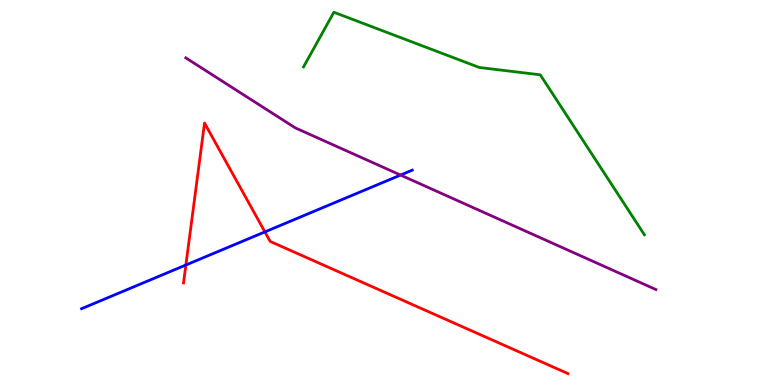[{'lines': ['blue', 'red'], 'intersections': [{'x': 2.4, 'y': 3.12}, {'x': 3.42, 'y': 3.98}]}, {'lines': ['green', 'red'], 'intersections': []}, {'lines': ['purple', 'red'], 'intersections': []}, {'lines': ['blue', 'green'], 'intersections': []}, {'lines': ['blue', 'purple'], 'intersections': [{'x': 5.17, 'y': 5.45}]}, {'lines': ['green', 'purple'], 'intersections': []}]